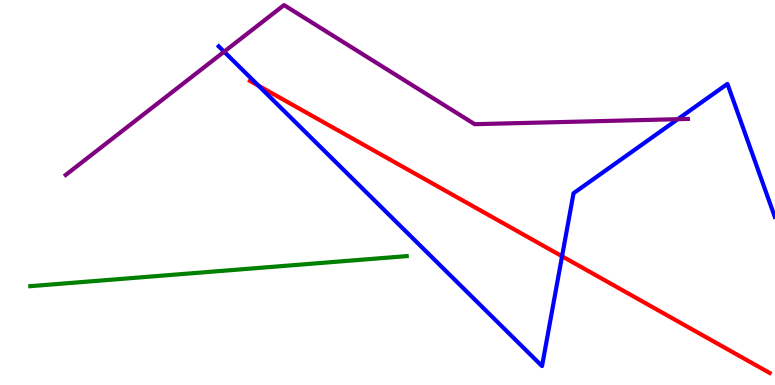[{'lines': ['blue', 'red'], 'intersections': [{'x': 3.34, 'y': 7.77}, {'x': 7.25, 'y': 3.34}]}, {'lines': ['green', 'red'], 'intersections': []}, {'lines': ['purple', 'red'], 'intersections': []}, {'lines': ['blue', 'green'], 'intersections': []}, {'lines': ['blue', 'purple'], 'intersections': [{'x': 2.89, 'y': 8.66}, {'x': 8.75, 'y': 6.9}]}, {'lines': ['green', 'purple'], 'intersections': []}]